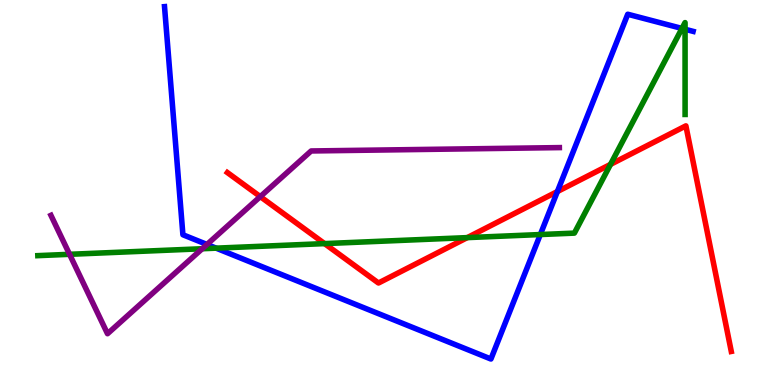[{'lines': ['blue', 'red'], 'intersections': [{'x': 7.19, 'y': 5.02}]}, {'lines': ['green', 'red'], 'intersections': [{'x': 4.19, 'y': 3.67}, {'x': 6.03, 'y': 3.83}, {'x': 7.88, 'y': 5.73}]}, {'lines': ['purple', 'red'], 'intersections': [{'x': 3.36, 'y': 4.89}]}, {'lines': ['blue', 'green'], 'intersections': [{'x': 2.79, 'y': 3.55}, {'x': 6.97, 'y': 3.91}, {'x': 8.8, 'y': 9.26}, {'x': 8.84, 'y': 9.24}]}, {'lines': ['blue', 'purple'], 'intersections': [{'x': 2.67, 'y': 3.65}]}, {'lines': ['green', 'purple'], 'intersections': [{'x': 0.898, 'y': 3.39}, {'x': 2.61, 'y': 3.54}]}]